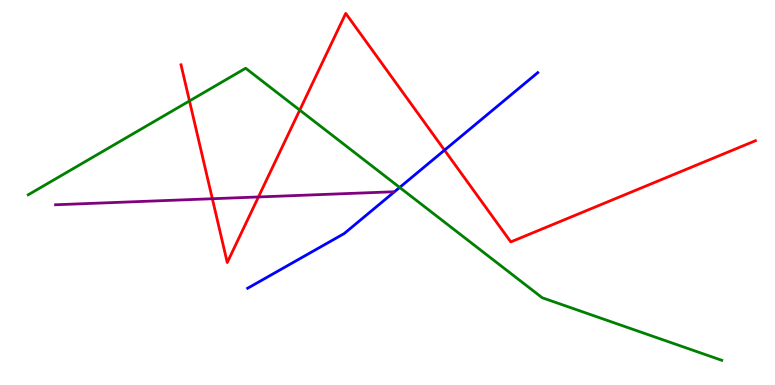[{'lines': ['blue', 'red'], 'intersections': [{'x': 5.74, 'y': 6.1}]}, {'lines': ['green', 'red'], 'intersections': [{'x': 2.44, 'y': 7.38}, {'x': 3.87, 'y': 7.14}]}, {'lines': ['purple', 'red'], 'intersections': [{'x': 2.74, 'y': 4.84}, {'x': 3.33, 'y': 4.88}]}, {'lines': ['blue', 'green'], 'intersections': [{'x': 5.16, 'y': 5.13}]}, {'lines': ['blue', 'purple'], 'intersections': []}, {'lines': ['green', 'purple'], 'intersections': []}]